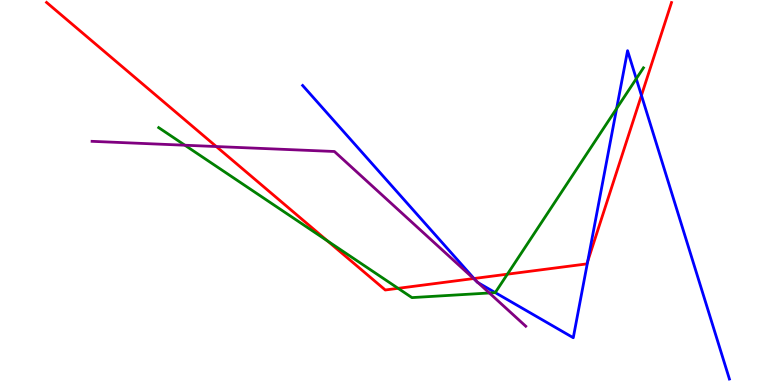[{'lines': ['blue', 'red'], 'intersections': [{'x': 6.12, 'y': 2.77}, {'x': 7.58, 'y': 3.22}, {'x': 8.28, 'y': 7.52}]}, {'lines': ['green', 'red'], 'intersections': [{'x': 4.23, 'y': 3.74}, {'x': 5.14, 'y': 2.51}, {'x': 6.55, 'y': 2.88}]}, {'lines': ['purple', 'red'], 'intersections': [{'x': 2.79, 'y': 6.19}, {'x': 6.11, 'y': 2.76}]}, {'lines': ['blue', 'green'], 'intersections': [{'x': 6.39, 'y': 2.4}, {'x': 7.96, 'y': 7.18}, {'x': 8.21, 'y': 7.96}]}, {'lines': ['blue', 'purple'], 'intersections': [{'x': 6.14, 'y': 2.7}, {'x': 6.17, 'y': 2.66}]}, {'lines': ['green', 'purple'], 'intersections': [{'x': 2.39, 'y': 6.23}, {'x': 6.31, 'y': 2.39}]}]